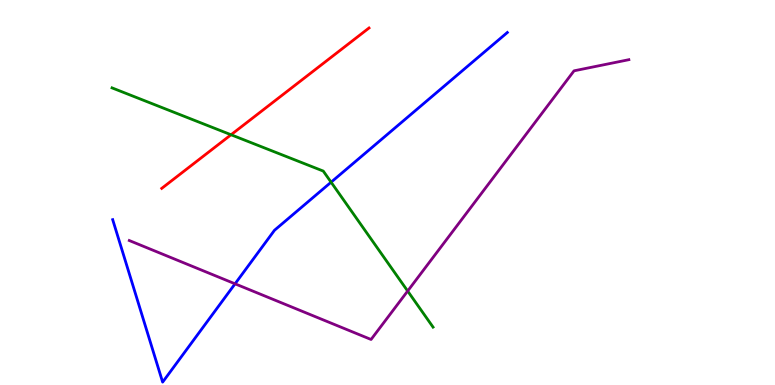[{'lines': ['blue', 'red'], 'intersections': []}, {'lines': ['green', 'red'], 'intersections': [{'x': 2.98, 'y': 6.5}]}, {'lines': ['purple', 'red'], 'intersections': []}, {'lines': ['blue', 'green'], 'intersections': [{'x': 4.27, 'y': 5.27}]}, {'lines': ['blue', 'purple'], 'intersections': [{'x': 3.03, 'y': 2.63}]}, {'lines': ['green', 'purple'], 'intersections': [{'x': 5.26, 'y': 2.44}]}]